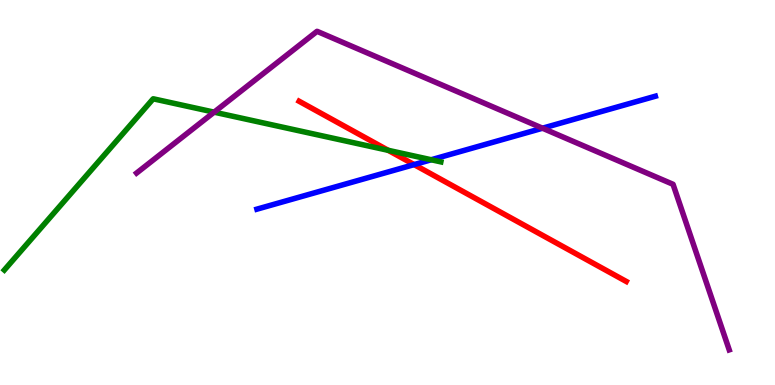[{'lines': ['blue', 'red'], 'intersections': [{'x': 5.34, 'y': 5.72}]}, {'lines': ['green', 'red'], 'intersections': [{'x': 5.01, 'y': 6.1}]}, {'lines': ['purple', 'red'], 'intersections': []}, {'lines': ['blue', 'green'], 'intersections': [{'x': 5.56, 'y': 5.85}]}, {'lines': ['blue', 'purple'], 'intersections': [{'x': 7.0, 'y': 6.67}]}, {'lines': ['green', 'purple'], 'intersections': [{'x': 2.76, 'y': 7.09}]}]